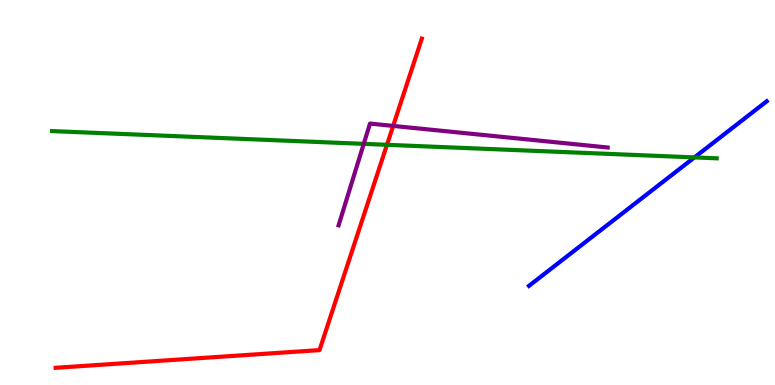[{'lines': ['blue', 'red'], 'intersections': []}, {'lines': ['green', 'red'], 'intersections': [{'x': 4.99, 'y': 6.24}]}, {'lines': ['purple', 'red'], 'intersections': [{'x': 5.07, 'y': 6.73}]}, {'lines': ['blue', 'green'], 'intersections': [{'x': 8.96, 'y': 5.91}]}, {'lines': ['blue', 'purple'], 'intersections': []}, {'lines': ['green', 'purple'], 'intersections': [{'x': 4.69, 'y': 6.26}]}]